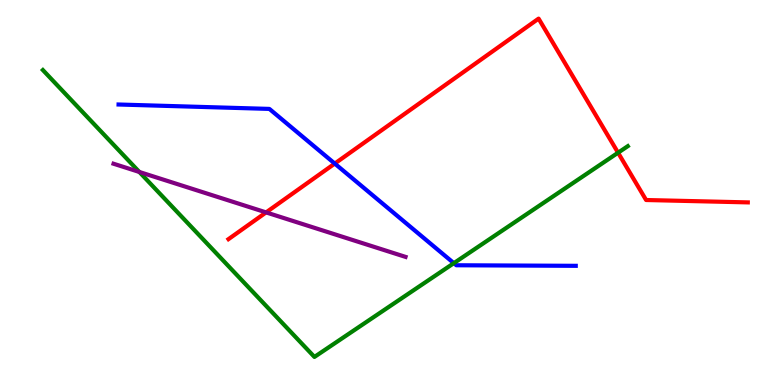[{'lines': ['blue', 'red'], 'intersections': [{'x': 4.32, 'y': 5.75}]}, {'lines': ['green', 'red'], 'intersections': [{'x': 7.98, 'y': 6.03}]}, {'lines': ['purple', 'red'], 'intersections': [{'x': 3.43, 'y': 4.48}]}, {'lines': ['blue', 'green'], 'intersections': [{'x': 5.86, 'y': 3.16}]}, {'lines': ['blue', 'purple'], 'intersections': []}, {'lines': ['green', 'purple'], 'intersections': [{'x': 1.8, 'y': 5.53}]}]